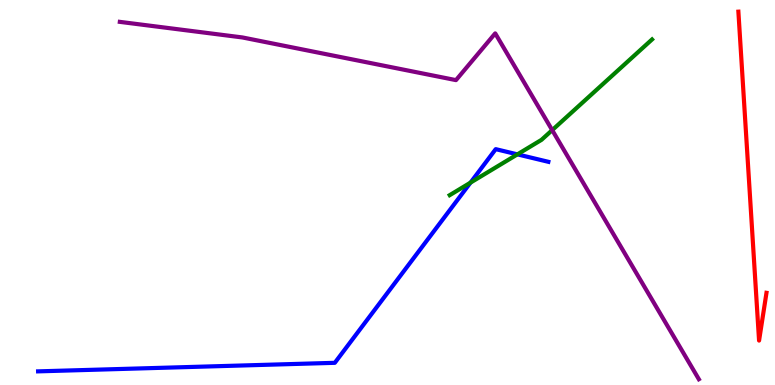[{'lines': ['blue', 'red'], 'intersections': []}, {'lines': ['green', 'red'], 'intersections': []}, {'lines': ['purple', 'red'], 'intersections': []}, {'lines': ['blue', 'green'], 'intersections': [{'x': 6.07, 'y': 5.26}, {'x': 6.68, 'y': 5.99}]}, {'lines': ['blue', 'purple'], 'intersections': []}, {'lines': ['green', 'purple'], 'intersections': [{'x': 7.13, 'y': 6.62}]}]